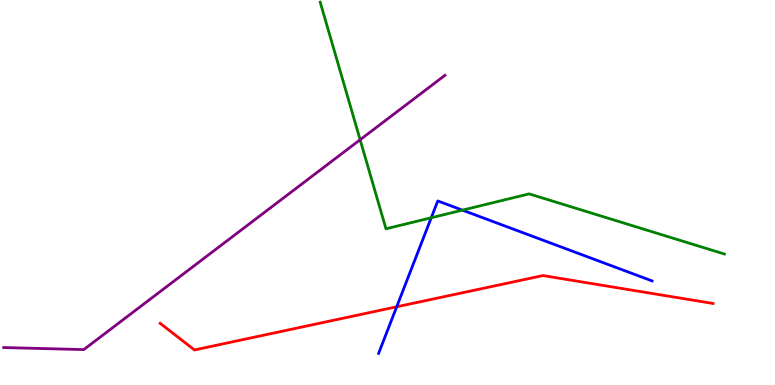[{'lines': ['blue', 'red'], 'intersections': [{'x': 5.12, 'y': 2.03}]}, {'lines': ['green', 'red'], 'intersections': []}, {'lines': ['purple', 'red'], 'intersections': []}, {'lines': ['blue', 'green'], 'intersections': [{'x': 5.56, 'y': 4.34}, {'x': 5.97, 'y': 4.54}]}, {'lines': ['blue', 'purple'], 'intersections': []}, {'lines': ['green', 'purple'], 'intersections': [{'x': 4.65, 'y': 6.37}]}]